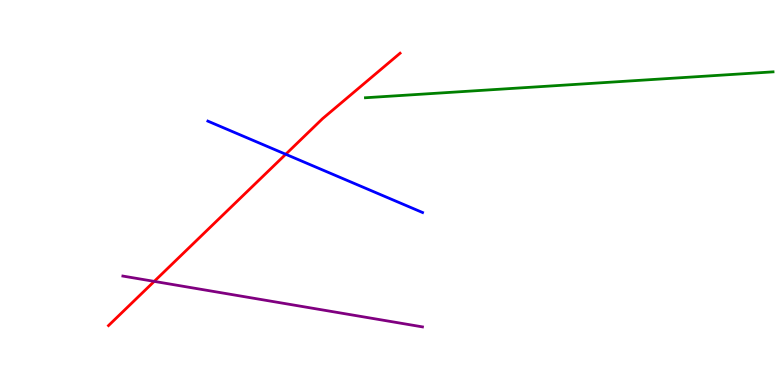[{'lines': ['blue', 'red'], 'intersections': [{'x': 3.69, 'y': 5.99}]}, {'lines': ['green', 'red'], 'intersections': []}, {'lines': ['purple', 'red'], 'intersections': [{'x': 1.99, 'y': 2.69}]}, {'lines': ['blue', 'green'], 'intersections': []}, {'lines': ['blue', 'purple'], 'intersections': []}, {'lines': ['green', 'purple'], 'intersections': []}]